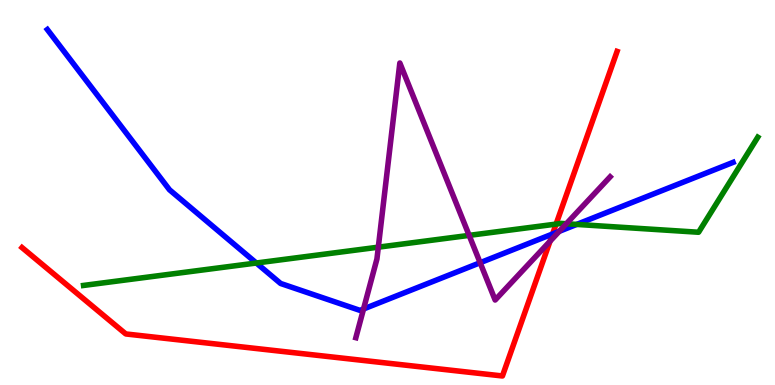[{'lines': ['blue', 'red'], 'intersections': [{'x': 7.13, 'y': 3.92}]}, {'lines': ['green', 'red'], 'intersections': [{'x': 7.18, 'y': 4.18}]}, {'lines': ['purple', 'red'], 'intersections': [{'x': 7.1, 'y': 3.73}]}, {'lines': ['blue', 'green'], 'intersections': [{'x': 3.31, 'y': 3.17}, {'x': 7.44, 'y': 4.17}]}, {'lines': ['blue', 'purple'], 'intersections': [{'x': 4.69, 'y': 1.97}, {'x': 6.2, 'y': 3.18}, {'x': 7.22, 'y': 3.99}]}, {'lines': ['green', 'purple'], 'intersections': [{'x': 4.88, 'y': 3.58}, {'x': 6.05, 'y': 3.89}, {'x': 7.31, 'y': 4.19}]}]